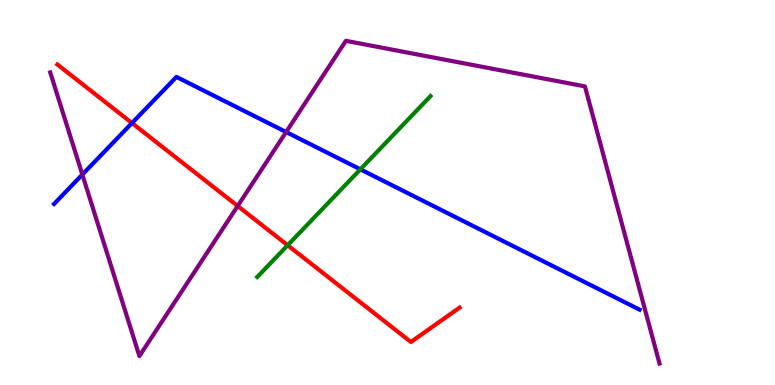[{'lines': ['blue', 'red'], 'intersections': [{'x': 1.7, 'y': 6.8}]}, {'lines': ['green', 'red'], 'intersections': [{'x': 3.71, 'y': 3.63}]}, {'lines': ['purple', 'red'], 'intersections': [{'x': 3.07, 'y': 4.65}]}, {'lines': ['blue', 'green'], 'intersections': [{'x': 4.65, 'y': 5.6}]}, {'lines': ['blue', 'purple'], 'intersections': [{'x': 1.06, 'y': 5.47}, {'x': 3.69, 'y': 6.57}]}, {'lines': ['green', 'purple'], 'intersections': []}]